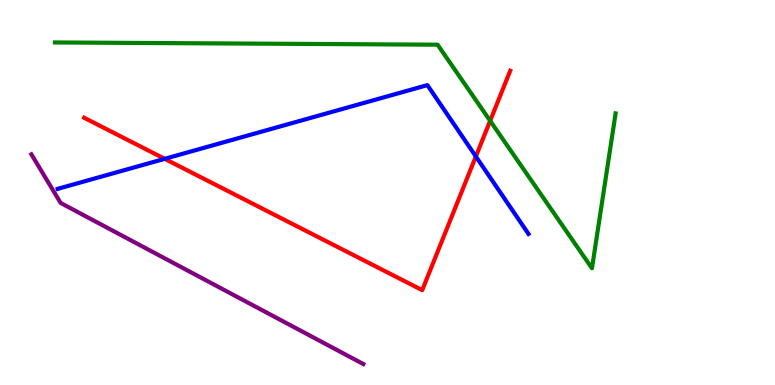[{'lines': ['blue', 'red'], 'intersections': [{'x': 2.13, 'y': 5.87}, {'x': 6.14, 'y': 5.94}]}, {'lines': ['green', 'red'], 'intersections': [{'x': 6.32, 'y': 6.86}]}, {'lines': ['purple', 'red'], 'intersections': []}, {'lines': ['blue', 'green'], 'intersections': []}, {'lines': ['blue', 'purple'], 'intersections': []}, {'lines': ['green', 'purple'], 'intersections': []}]